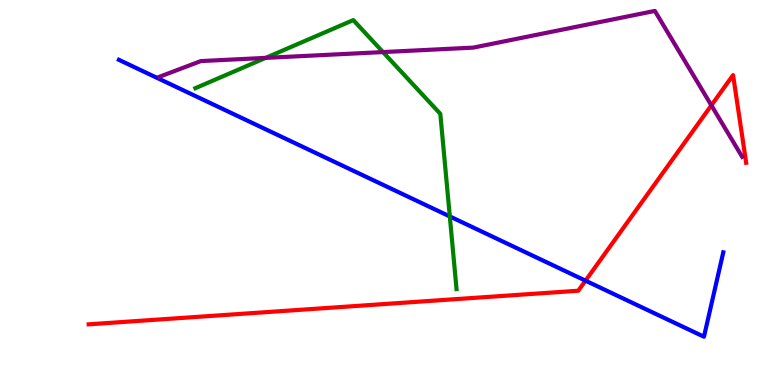[{'lines': ['blue', 'red'], 'intersections': [{'x': 7.55, 'y': 2.71}]}, {'lines': ['green', 'red'], 'intersections': []}, {'lines': ['purple', 'red'], 'intersections': [{'x': 9.18, 'y': 7.26}]}, {'lines': ['blue', 'green'], 'intersections': [{'x': 5.8, 'y': 4.38}]}, {'lines': ['blue', 'purple'], 'intersections': []}, {'lines': ['green', 'purple'], 'intersections': [{'x': 3.43, 'y': 8.5}, {'x': 4.94, 'y': 8.65}]}]